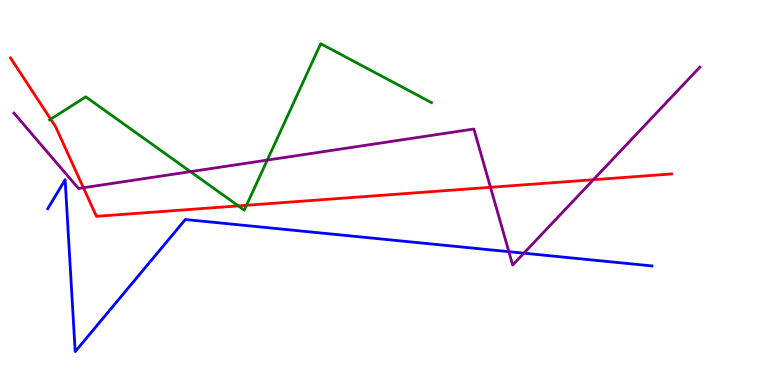[{'lines': ['blue', 'red'], 'intersections': []}, {'lines': ['green', 'red'], 'intersections': [{'x': 0.654, 'y': 6.9}, {'x': 3.08, 'y': 4.65}, {'x': 3.18, 'y': 4.67}]}, {'lines': ['purple', 'red'], 'intersections': [{'x': 1.08, 'y': 5.12}, {'x': 6.33, 'y': 5.14}, {'x': 7.66, 'y': 5.33}]}, {'lines': ['blue', 'green'], 'intersections': []}, {'lines': ['blue', 'purple'], 'intersections': [{'x': 6.57, 'y': 3.46}, {'x': 6.76, 'y': 3.42}]}, {'lines': ['green', 'purple'], 'intersections': [{'x': 2.46, 'y': 5.54}, {'x': 3.45, 'y': 5.84}]}]